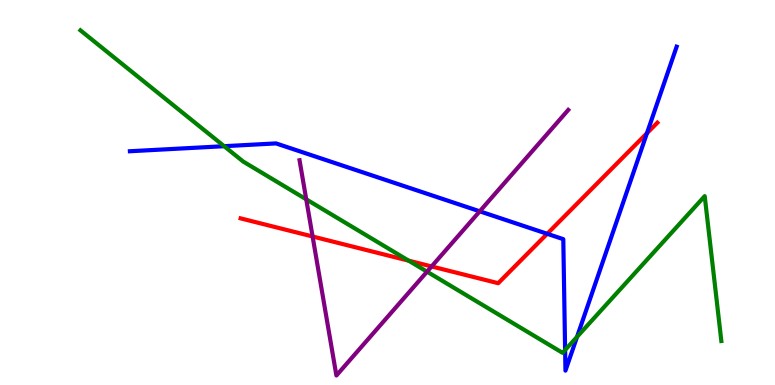[{'lines': ['blue', 'red'], 'intersections': [{'x': 7.06, 'y': 3.93}, {'x': 8.35, 'y': 6.54}]}, {'lines': ['green', 'red'], 'intersections': [{'x': 5.27, 'y': 3.23}]}, {'lines': ['purple', 'red'], 'intersections': [{'x': 4.03, 'y': 3.86}, {'x': 5.57, 'y': 3.08}]}, {'lines': ['blue', 'green'], 'intersections': [{'x': 2.89, 'y': 6.2}, {'x': 7.29, 'y': 0.909}, {'x': 7.45, 'y': 1.25}]}, {'lines': ['blue', 'purple'], 'intersections': [{'x': 6.19, 'y': 4.51}]}, {'lines': ['green', 'purple'], 'intersections': [{'x': 3.95, 'y': 4.82}, {'x': 5.51, 'y': 2.94}]}]